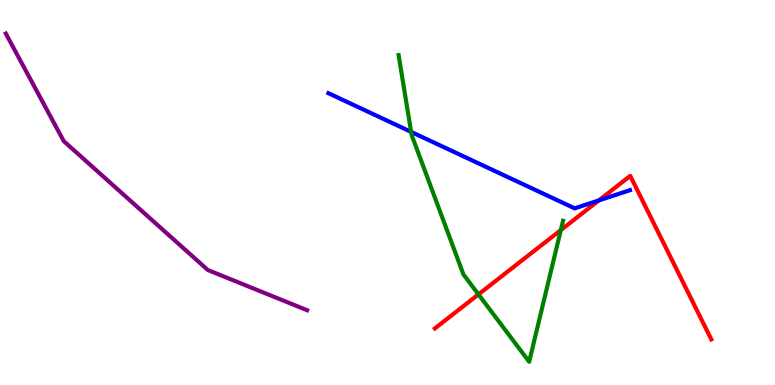[{'lines': ['blue', 'red'], 'intersections': [{'x': 7.73, 'y': 4.79}]}, {'lines': ['green', 'red'], 'intersections': [{'x': 6.17, 'y': 2.35}, {'x': 7.24, 'y': 4.02}]}, {'lines': ['purple', 'red'], 'intersections': []}, {'lines': ['blue', 'green'], 'intersections': [{'x': 5.3, 'y': 6.57}]}, {'lines': ['blue', 'purple'], 'intersections': []}, {'lines': ['green', 'purple'], 'intersections': []}]